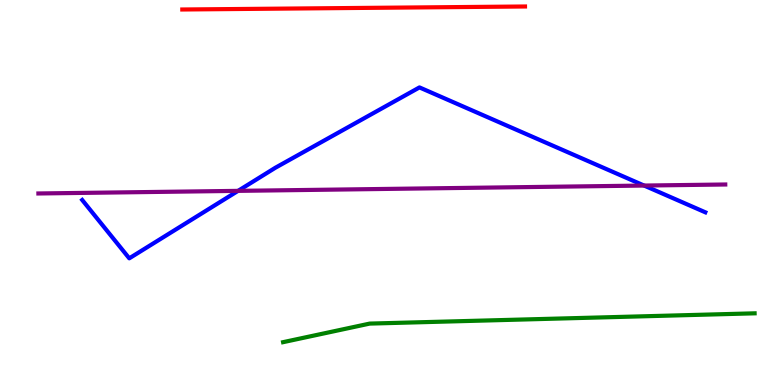[{'lines': ['blue', 'red'], 'intersections': []}, {'lines': ['green', 'red'], 'intersections': []}, {'lines': ['purple', 'red'], 'intersections': []}, {'lines': ['blue', 'green'], 'intersections': []}, {'lines': ['blue', 'purple'], 'intersections': [{'x': 3.07, 'y': 5.04}, {'x': 8.31, 'y': 5.18}]}, {'lines': ['green', 'purple'], 'intersections': []}]